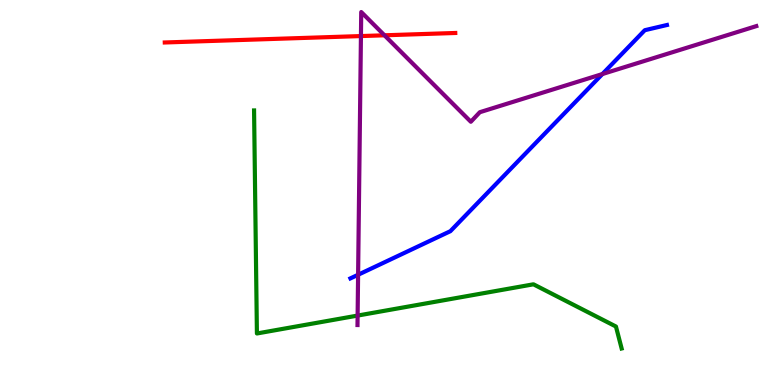[{'lines': ['blue', 'red'], 'intersections': []}, {'lines': ['green', 'red'], 'intersections': []}, {'lines': ['purple', 'red'], 'intersections': [{'x': 4.66, 'y': 9.06}, {'x': 4.96, 'y': 9.08}]}, {'lines': ['blue', 'green'], 'intersections': []}, {'lines': ['blue', 'purple'], 'intersections': [{'x': 4.62, 'y': 2.86}, {'x': 7.77, 'y': 8.08}]}, {'lines': ['green', 'purple'], 'intersections': [{'x': 4.61, 'y': 1.8}]}]